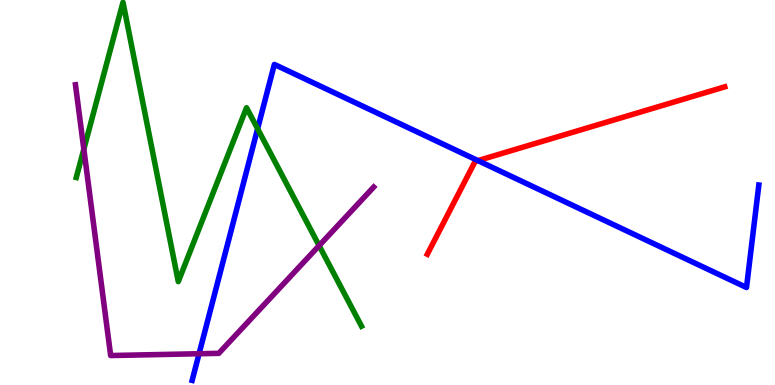[{'lines': ['blue', 'red'], 'intersections': [{'x': 6.17, 'y': 5.83}]}, {'lines': ['green', 'red'], 'intersections': []}, {'lines': ['purple', 'red'], 'intersections': []}, {'lines': ['blue', 'green'], 'intersections': [{'x': 3.32, 'y': 6.66}]}, {'lines': ['blue', 'purple'], 'intersections': [{'x': 2.57, 'y': 0.812}]}, {'lines': ['green', 'purple'], 'intersections': [{'x': 1.08, 'y': 6.13}, {'x': 4.12, 'y': 3.62}]}]